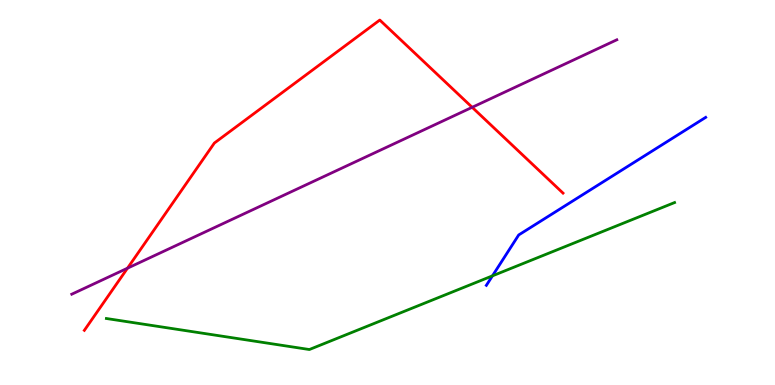[{'lines': ['blue', 'red'], 'intersections': []}, {'lines': ['green', 'red'], 'intersections': []}, {'lines': ['purple', 'red'], 'intersections': [{'x': 1.65, 'y': 3.03}, {'x': 6.09, 'y': 7.21}]}, {'lines': ['blue', 'green'], 'intersections': [{'x': 6.35, 'y': 2.84}]}, {'lines': ['blue', 'purple'], 'intersections': []}, {'lines': ['green', 'purple'], 'intersections': []}]